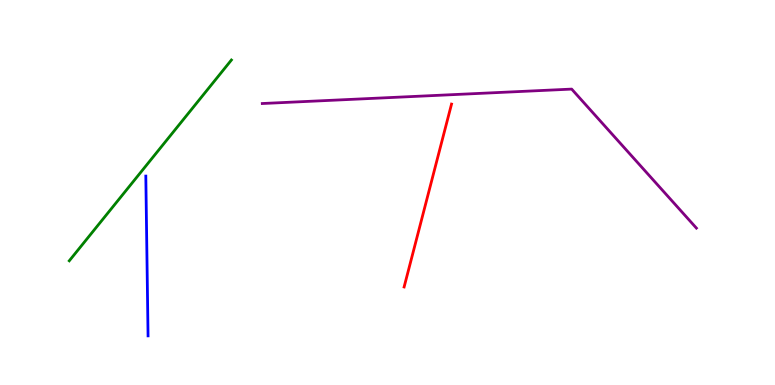[{'lines': ['blue', 'red'], 'intersections': []}, {'lines': ['green', 'red'], 'intersections': []}, {'lines': ['purple', 'red'], 'intersections': []}, {'lines': ['blue', 'green'], 'intersections': []}, {'lines': ['blue', 'purple'], 'intersections': []}, {'lines': ['green', 'purple'], 'intersections': []}]